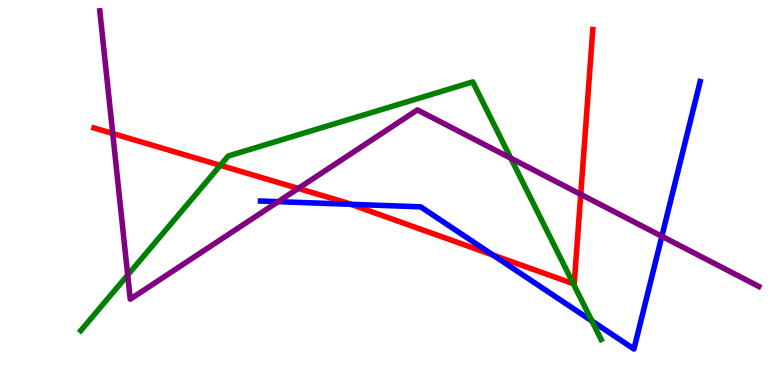[{'lines': ['blue', 'red'], 'intersections': [{'x': 4.53, 'y': 4.69}, {'x': 6.36, 'y': 3.38}]}, {'lines': ['green', 'red'], 'intersections': [{'x': 2.84, 'y': 5.71}, {'x': 7.4, 'y': 2.63}]}, {'lines': ['purple', 'red'], 'intersections': [{'x': 1.45, 'y': 6.53}, {'x': 3.85, 'y': 5.11}, {'x': 7.49, 'y': 4.95}]}, {'lines': ['blue', 'green'], 'intersections': [{'x': 7.64, 'y': 1.66}]}, {'lines': ['blue', 'purple'], 'intersections': [{'x': 3.59, 'y': 4.76}, {'x': 8.54, 'y': 3.86}]}, {'lines': ['green', 'purple'], 'intersections': [{'x': 1.65, 'y': 2.86}, {'x': 6.59, 'y': 5.89}]}]